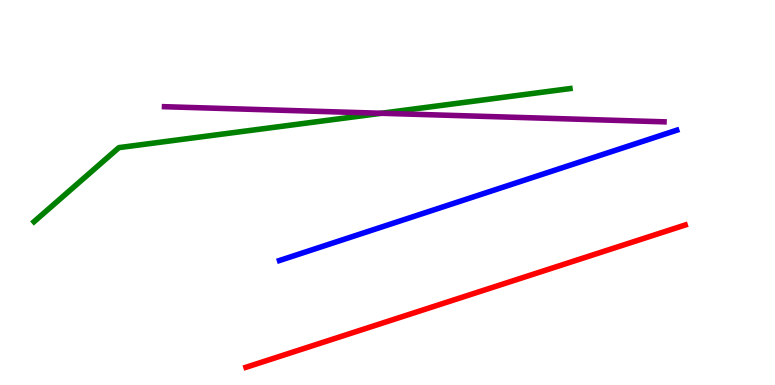[{'lines': ['blue', 'red'], 'intersections': []}, {'lines': ['green', 'red'], 'intersections': []}, {'lines': ['purple', 'red'], 'intersections': []}, {'lines': ['blue', 'green'], 'intersections': []}, {'lines': ['blue', 'purple'], 'intersections': []}, {'lines': ['green', 'purple'], 'intersections': [{'x': 4.92, 'y': 7.06}]}]